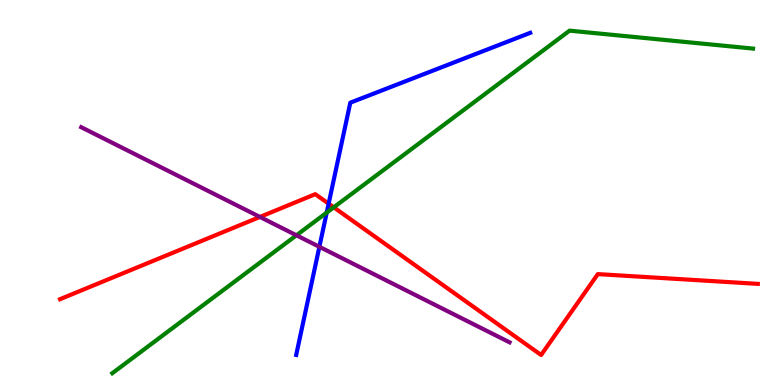[{'lines': ['blue', 'red'], 'intersections': [{'x': 4.24, 'y': 4.71}]}, {'lines': ['green', 'red'], 'intersections': [{'x': 4.31, 'y': 4.62}]}, {'lines': ['purple', 'red'], 'intersections': [{'x': 3.35, 'y': 4.37}]}, {'lines': ['blue', 'green'], 'intersections': [{'x': 4.22, 'y': 4.48}]}, {'lines': ['blue', 'purple'], 'intersections': [{'x': 4.12, 'y': 3.59}]}, {'lines': ['green', 'purple'], 'intersections': [{'x': 3.82, 'y': 3.89}]}]